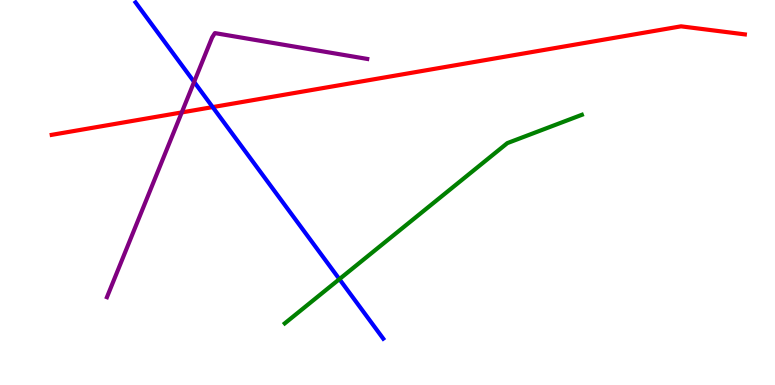[{'lines': ['blue', 'red'], 'intersections': [{'x': 2.74, 'y': 7.22}]}, {'lines': ['green', 'red'], 'intersections': []}, {'lines': ['purple', 'red'], 'intersections': [{'x': 2.35, 'y': 7.08}]}, {'lines': ['blue', 'green'], 'intersections': [{'x': 4.38, 'y': 2.75}]}, {'lines': ['blue', 'purple'], 'intersections': [{'x': 2.5, 'y': 7.87}]}, {'lines': ['green', 'purple'], 'intersections': []}]